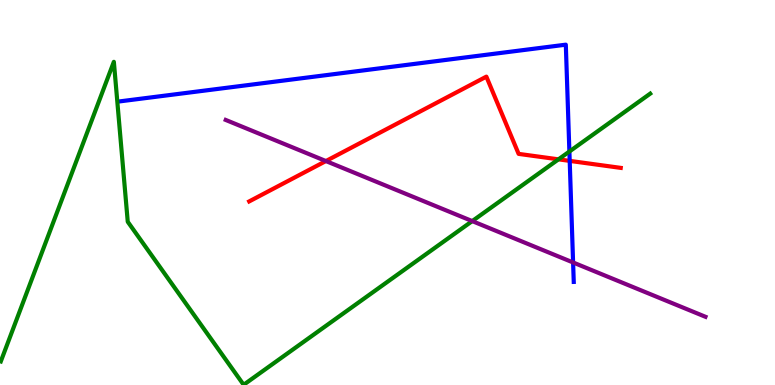[{'lines': ['blue', 'red'], 'intersections': [{'x': 7.35, 'y': 5.82}]}, {'lines': ['green', 'red'], 'intersections': [{'x': 7.21, 'y': 5.86}]}, {'lines': ['purple', 'red'], 'intersections': [{'x': 4.21, 'y': 5.82}]}, {'lines': ['blue', 'green'], 'intersections': [{'x': 7.35, 'y': 6.06}]}, {'lines': ['blue', 'purple'], 'intersections': [{'x': 7.39, 'y': 3.18}]}, {'lines': ['green', 'purple'], 'intersections': [{'x': 6.09, 'y': 4.26}]}]